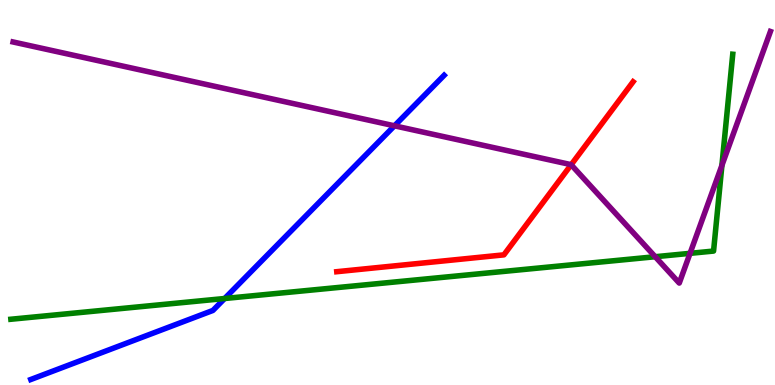[{'lines': ['blue', 'red'], 'intersections': []}, {'lines': ['green', 'red'], 'intersections': []}, {'lines': ['purple', 'red'], 'intersections': [{'x': 7.37, 'y': 5.72}]}, {'lines': ['blue', 'green'], 'intersections': [{'x': 2.9, 'y': 2.25}]}, {'lines': ['blue', 'purple'], 'intersections': [{'x': 5.09, 'y': 6.73}]}, {'lines': ['green', 'purple'], 'intersections': [{'x': 8.45, 'y': 3.33}, {'x': 8.9, 'y': 3.42}, {'x': 9.32, 'y': 5.7}]}]